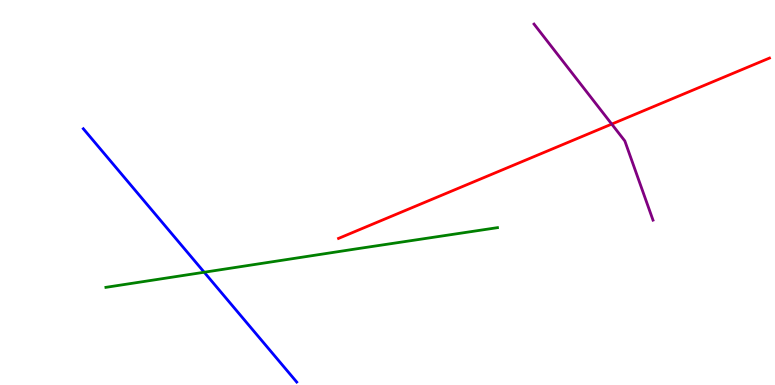[{'lines': ['blue', 'red'], 'intersections': []}, {'lines': ['green', 'red'], 'intersections': []}, {'lines': ['purple', 'red'], 'intersections': [{'x': 7.89, 'y': 6.78}]}, {'lines': ['blue', 'green'], 'intersections': [{'x': 2.63, 'y': 2.93}]}, {'lines': ['blue', 'purple'], 'intersections': []}, {'lines': ['green', 'purple'], 'intersections': []}]